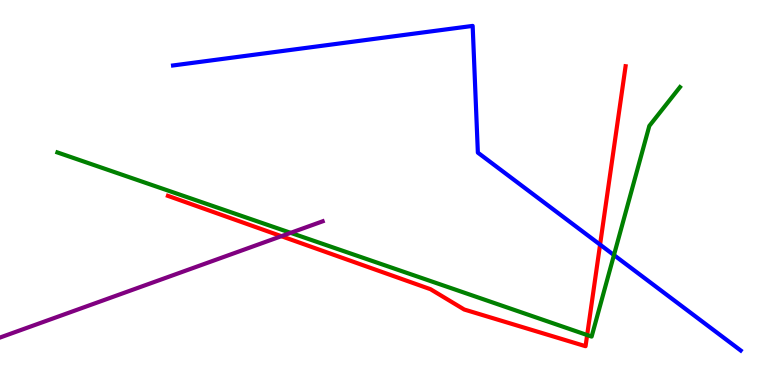[{'lines': ['blue', 'red'], 'intersections': [{'x': 7.74, 'y': 3.65}]}, {'lines': ['green', 'red'], 'intersections': [{'x': 7.58, 'y': 1.3}]}, {'lines': ['purple', 'red'], 'intersections': [{'x': 3.63, 'y': 3.87}]}, {'lines': ['blue', 'green'], 'intersections': [{'x': 7.92, 'y': 3.37}]}, {'lines': ['blue', 'purple'], 'intersections': []}, {'lines': ['green', 'purple'], 'intersections': [{'x': 3.75, 'y': 3.95}]}]